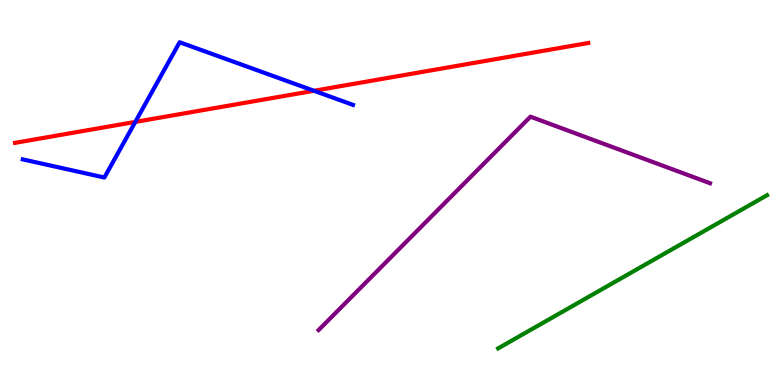[{'lines': ['blue', 'red'], 'intersections': [{'x': 1.75, 'y': 6.83}, {'x': 4.05, 'y': 7.64}]}, {'lines': ['green', 'red'], 'intersections': []}, {'lines': ['purple', 'red'], 'intersections': []}, {'lines': ['blue', 'green'], 'intersections': []}, {'lines': ['blue', 'purple'], 'intersections': []}, {'lines': ['green', 'purple'], 'intersections': []}]